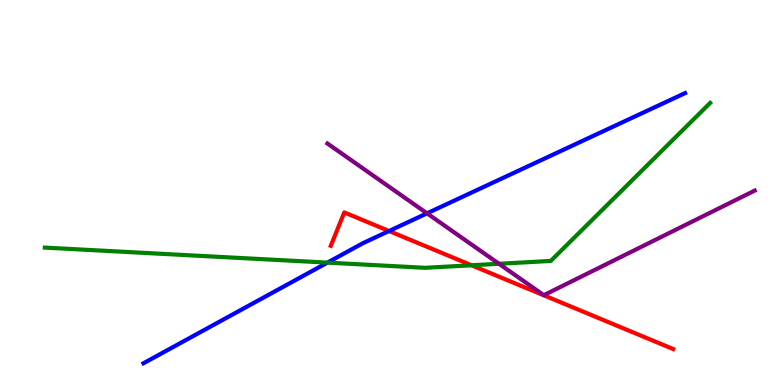[{'lines': ['blue', 'red'], 'intersections': [{'x': 5.02, 'y': 4.0}]}, {'lines': ['green', 'red'], 'intersections': [{'x': 6.08, 'y': 3.11}]}, {'lines': ['purple', 'red'], 'intersections': []}, {'lines': ['blue', 'green'], 'intersections': [{'x': 4.22, 'y': 3.18}]}, {'lines': ['blue', 'purple'], 'intersections': [{'x': 5.51, 'y': 4.46}]}, {'lines': ['green', 'purple'], 'intersections': [{'x': 6.44, 'y': 3.15}]}]